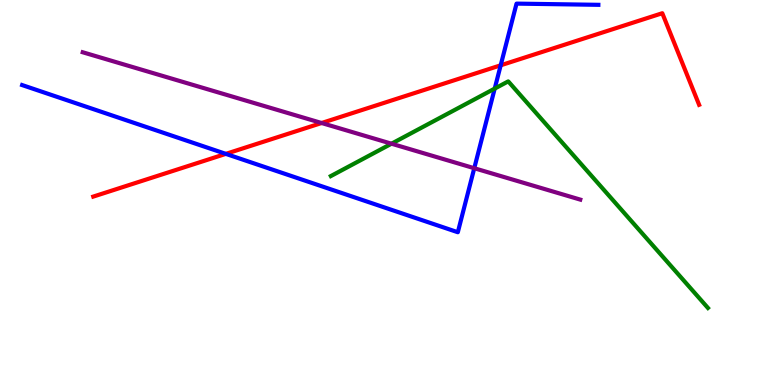[{'lines': ['blue', 'red'], 'intersections': [{'x': 2.91, 'y': 6.0}, {'x': 6.46, 'y': 8.3}]}, {'lines': ['green', 'red'], 'intersections': []}, {'lines': ['purple', 'red'], 'intersections': [{'x': 4.15, 'y': 6.81}]}, {'lines': ['blue', 'green'], 'intersections': [{'x': 6.38, 'y': 7.7}]}, {'lines': ['blue', 'purple'], 'intersections': [{'x': 6.12, 'y': 5.63}]}, {'lines': ['green', 'purple'], 'intersections': [{'x': 5.05, 'y': 6.27}]}]